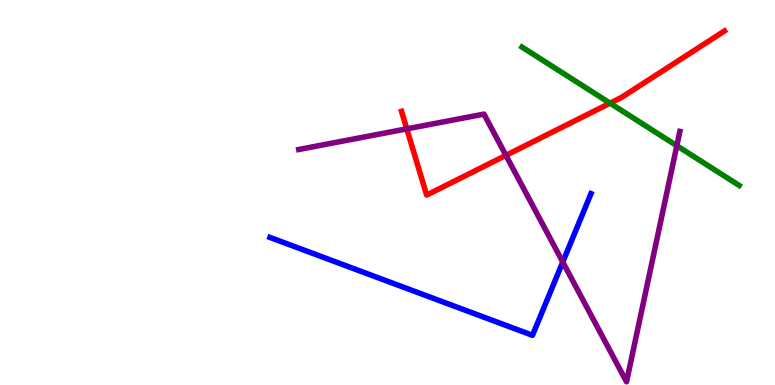[{'lines': ['blue', 'red'], 'intersections': []}, {'lines': ['green', 'red'], 'intersections': [{'x': 7.87, 'y': 7.32}]}, {'lines': ['purple', 'red'], 'intersections': [{'x': 5.25, 'y': 6.65}, {'x': 6.53, 'y': 5.96}]}, {'lines': ['blue', 'green'], 'intersections': []}, {'lines': ['blue', 'purple'], 'intersections': [{'x': 7.26, 'y': 3.19}]}, {'lines': ['green', 'purple'], 'intersections': [{'x': 8.73, 'y': 6.21}]}]